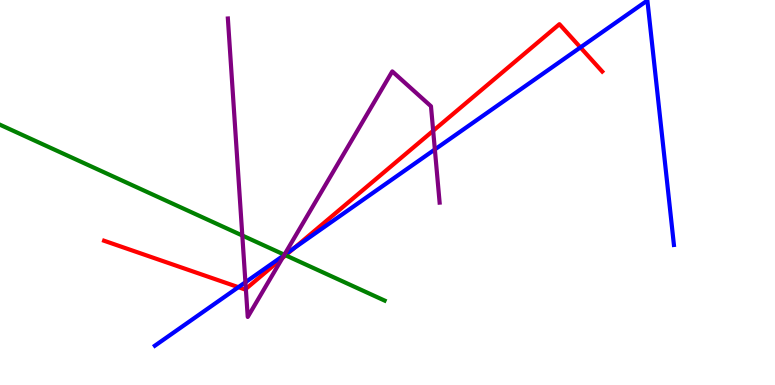[{'lines': ['blue', 'red'], 'intersections': [{'x': 3.08, 'y': 2.54}, {'x': 3.8, 'y': 3.56}, {'x': 7.49, 'y': 8.77}]}, {'lines': ['green', 'red'], 'intersections': [{'x': 3.69, 'y': 3.37}]}, {'lines': ['purple', 'red'], 'intersections': [{'x': 3.17, 'y': 2.5}, {'x': 3.64, 'y': 3.3}, {'x': 5.59, 'y': 6.6}]}, {'lines': ['blue', 'green'], 'intersections': [{'x': 3.67, 'y': 3.38}]}, {'lines': ['blue', 'purple'], 'intersections': [{'x': 3.17, 'y': 2.67}, {'x': 3.67, 'y': 3.37}, {'x': 5.61, 'y': 6.12}]}, {'lines': ['green', 'purple'], 'intersections': [{'x': 3.13, 'y': 3.88}, {'x': 3.67, 'y': 3.38}]}]